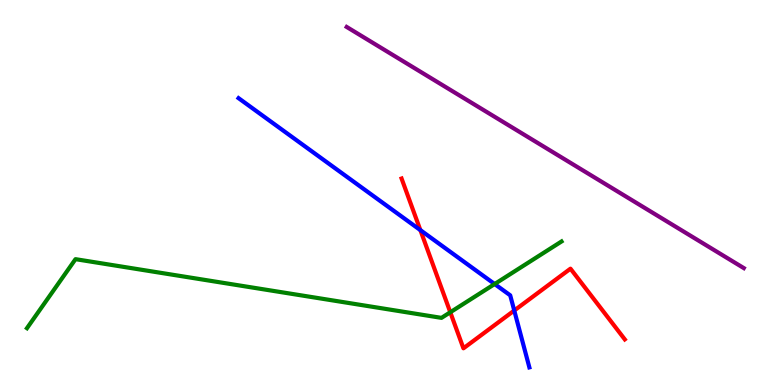[{'lines': ['blue', 'red'], 'intersections': [{'x': 5.42, 'y': 4.02}, {'x': 6.64, 'y': 1.93}]}, {'lines': ['green', 'red'], 'intersections': [{'x': 5.81, 'y': 1.89}]}, {'lines': ['purple', 'red'], 'intersections': []}, {'lines': ['blue', 'green'], 'intersections': [{'x': 6.38, 'y': 2.62}]}, {'lines': ['blue', 'purple'], 'intersections': []}, {'lines': ['green', 'purple'], 'intersections': []}]